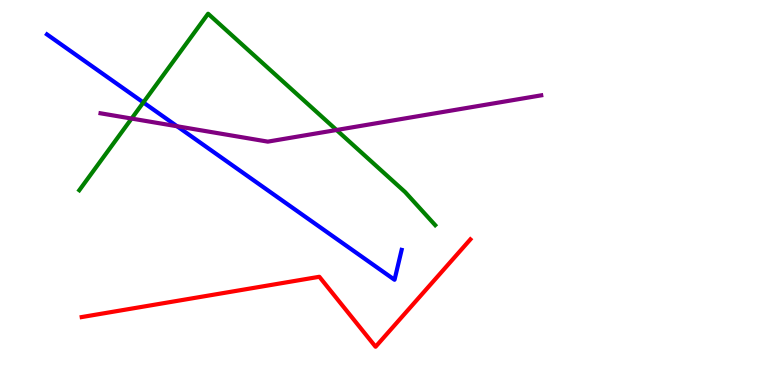[{'lines': ['blue', 'red'], 'intersections': []}, {'lines': ['green', 'red'], 'intersections': []}, {'lines': ['purple', 'red'], 'intersections': []}, {'lines': ['blue', 'green'], 'intersections': [{'x': 1.85, 'y': 7.34}]}, {'lines': ['blue', 'purple'], 'intersections': [{'x': 2.28, 'y': 6.72}]}, {'lines': ['green', 'purple'], 'intersections': [{'x': 1.7, 'y': 6.92}, {'x': 4.34, 'y': 6.62}]}]